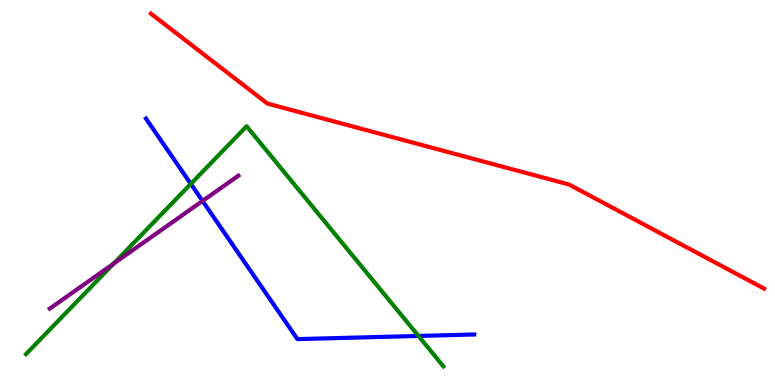[{'lines': ['blue', 'red'], 'intersections': []}, {'lines': ['green', 'red'], 'intersections': []}, {'lines': ['purple', 'red'], 'intersections': []}, {'lines': ['blue', 'green'], 'intersections': [{'x': 2.46, 'y': 5.22}, {'x': 5.4, 'y': 1.27}]}, {'lines': ['blue', 'purple'], 'intersections': [{'x': 2.61, 'y': 4.78}]}, {'lines': ['green', 'purple'], 'intersections': [{'x': 1.47, 'y': 3.15}]}]